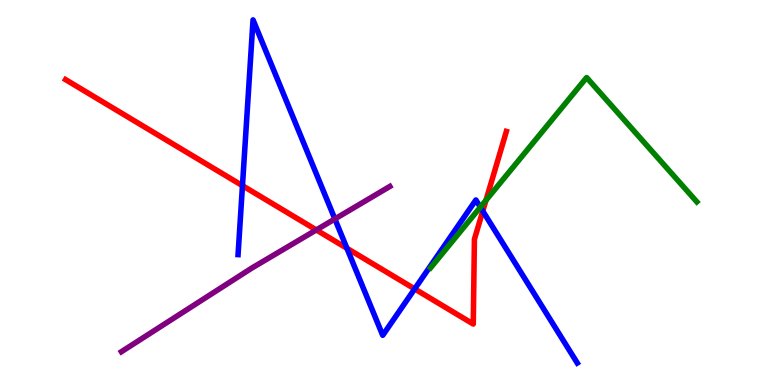[{'lines': ['blue', 'red'], 'intersections': [{'x': 3.13, 'y': 5.18}, {'x': 4.48, 'y': 3.55}, {'x': 5.35, 'y': 2.5}, {'x': 6.23, 'y': 4.52}]}, {'lines': ['green', 'red'], 'intersections': [{'x': 6.27, 'y': 4.8}]}, {'lines': ['purple', 'red'], 'intersections': [{'x': 4.08, 'y': 4.03}]}, {'lines': ['blue', 'green'], 'intersections': [{'x': 6.2, 'y': 4.62}]}, {'lines': ['blue', 'purple'], 'intersections': [{'x': 4.32, 'y': 4.31}]}, {'lines': ['green', 'purple'], 'intersections': []}]